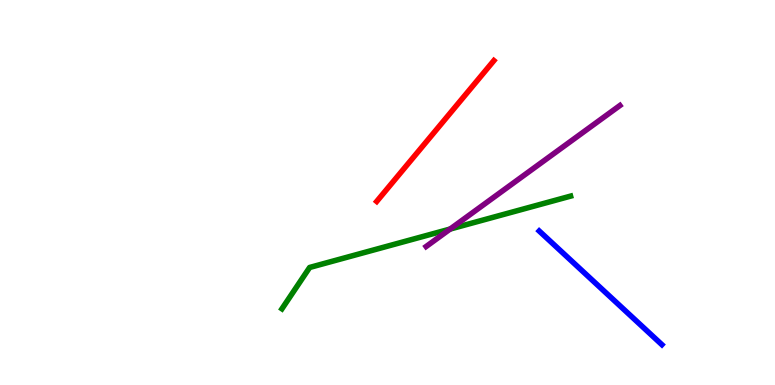[{'lines': ['blue', 'red'], 'intersections': []}, {'lines': ['green', 'red'], 'intersections': []}, {'lines': ['purple', 'red'], 'intersections': []}, {'lines': ['blue', 'green'], 'intersections': []}, {'lines': ['blue', 'purple'], 'intersections': []}, {'lines': ['green', 'purple'], 'intersections': [{'x': 5.81, 'y': 4.05}]}]